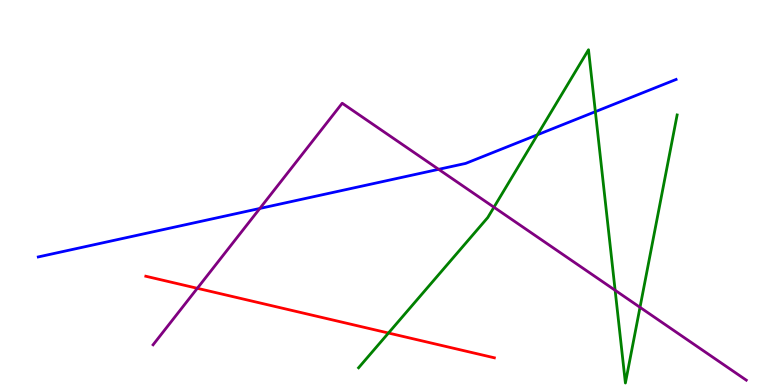[{'lines': ['blue', 'red'], 'intersections': []}, {'lines': ['green', 'red'], 'intersections': [{'x': 5.01, 'y': 1.35}]}, {'lines': ['purple', 'red'], 'intersections': [{'x': 2.55, 'y': 2.51}]}, {'lines': ['blue', 'green'], 'intersections': [{'x': 6.94, 'y': 6.5}, {'x': 7.68, 'y': 7.1}]}, {'lines': ['blue', 'purple'], 'intersections': [{'x': 3.35, 'y': 4.59}, {'x': 5.66, 'y': 5.6}]}, {'lines': ['green', 'purple'], 'intersections': [{'x': 6.37, 'y': 4.62}, {'x': 7.94, 'y': 2.46}, {'x': 8.26, 'y': 2.02}]}]